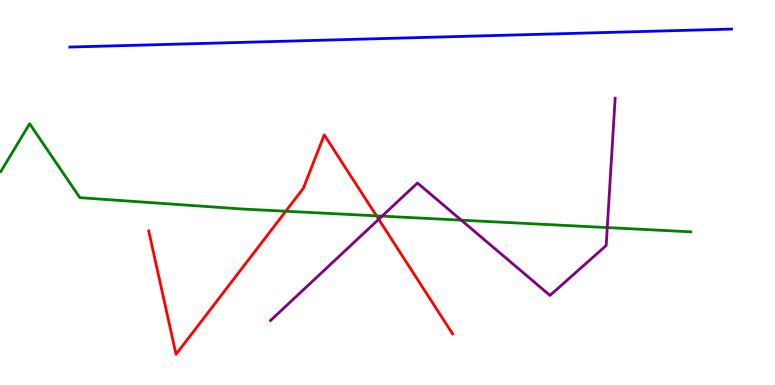[{'lines': ['blue', 'red'], 'intersections': []}, {'lines': ['green', 'red'], 'intersections': [{'x': 3.69, 'y': 4.51}, {'x': 4.86, 'y': 4.39}]}, {'lines': ['purple', 'red'], 'intersections': [{'x': 4.89, 'y': 4.3}]}, {'lines': ['blue', 'green'], 'intersections': []}, {'lines': ['blue', 'purple'], 'intersections': []}, {'lines': ['green', 'purple'], 'intersections': [{'x': 4.93, 'y': 4.39}, {'x': 5.95, 'y': 4.28}, {'x': 7.84, 'y': 4.09}]}]